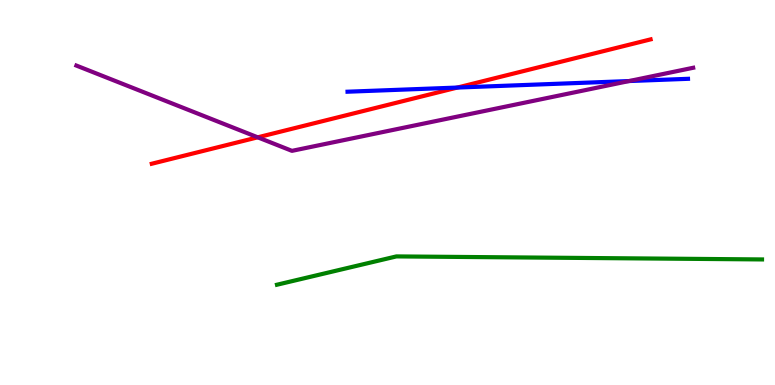[{'lines': ['blue', 'red'], 'intersections': [{'x': 5.9, 'y': 7.73}]}, {'lines': ['green', 'red'], 'intersections': []}, {'lines': ['purple', 'red'], 'intersections': [{'x': 3.33, 'y': 6.43}]}, {'lines': ['blue', 'green'], 'intersections': []}, {'lines': ['blue', 'purple'], 'intersections': [{'x': 8.12, 'y': 7.89}]}, {'lines': ['green', 'purple'], 'intersections': []}]